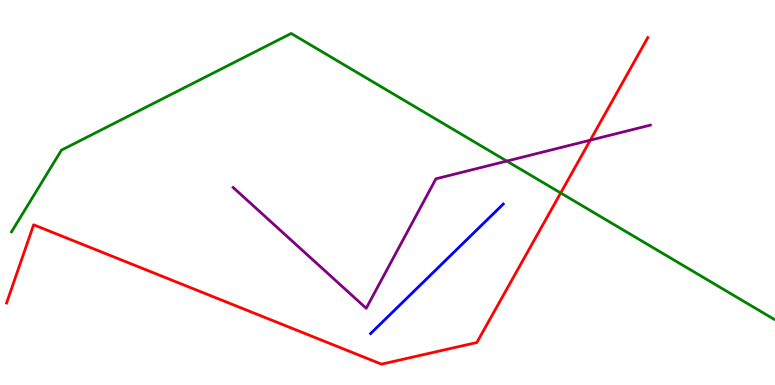[{'lines': ['blue', 'red'], 'intersections': []}, {'lines': ['green', 'red'], 'intersections': [{'x': 7.23, 'y': 4.99}]}, {'lines': ['purple', 'red'], 'intersections': [{'x': 7.62, 'y': 6.36}]}, {'lines': ['blue', 'green'], 'intersections': []}, {'lines': ['blue', 'purple'], 'intersections': []}, {'lines': ['green', 'purple'], 'intersections': [{'x': 6.54, 'y': 5.82}]}]